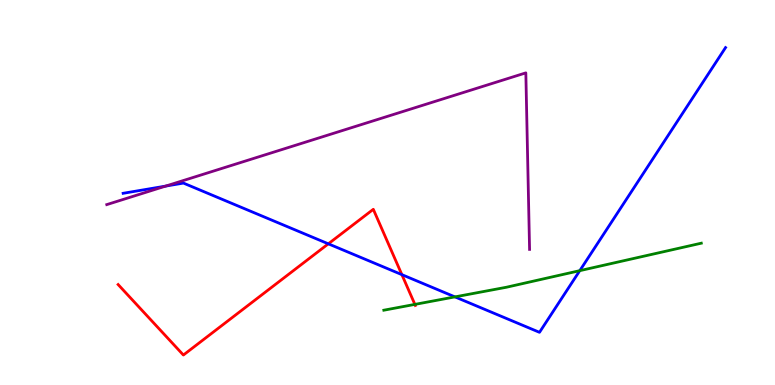[{'lines': ['blue', 'red'], 'intersections': [{'x': 4.24, 'y': 3.67}, {'x': 5.19, 'y': 2.87}]}, {'lines': ['green', 'red'], 'intersections': [{'x': 5.35, 'y': 2.09}]}, {'lines': ['purple', 'red'], 'intersections': []}, {'lines': ['blue', 'green'], 'intersections': [{'x': 5.87, 'y': 2.29}, {'x': 7.48, 'y': 2.97}]}, {'lines': ['blue', 'purple'], 'intersections': [{'x': 2.14, 'y': 5.17}]}, {'lines': ['green', 'purple'], 'intersections': []}]